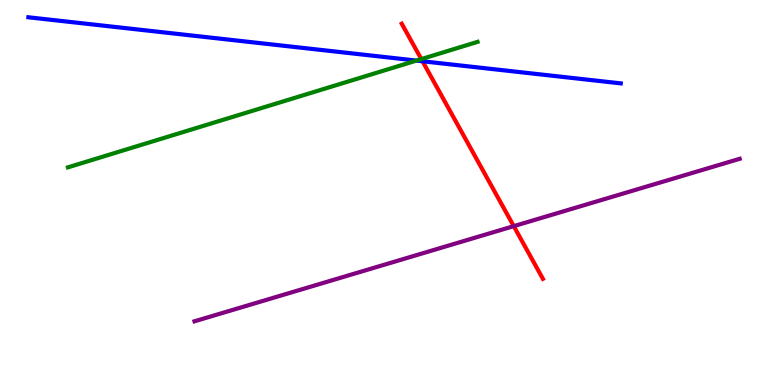[{'lines': ['blue', 'red'], 'intersections': [{'x': 5.45, 'y': 8.41}]}, {'lines': ['green', 'red'], 'intersections': [{'x': 5.44, 'y': 8.47}]}, {'lines': ['purple', 'red'], 'intersections': [{'x': 6.63, 'y': 4.13}]}, {'lines': ['blue', 'green'], 'intersections': [{'x': 5.37, 'y': 8.43}]}, {'lines': ['blue', 'purple'], 'intersections': []}, {'lines': ['green', 'purple'], 'intersections': []}]